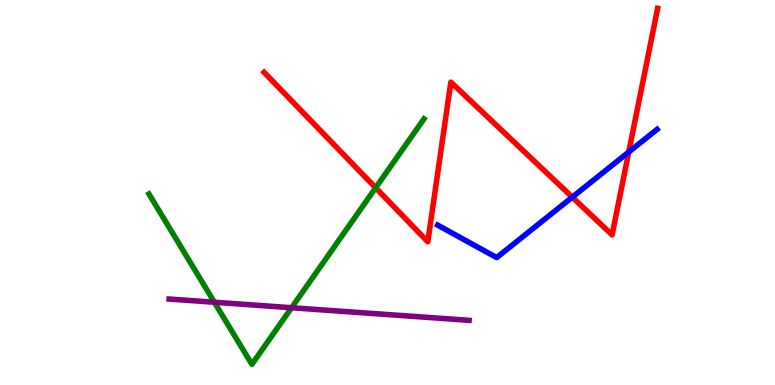[{'lines': ['blue', 'red'], 'intersections': [{'x': 7.38, 'y': 4.88}, {'x': 8.11, 'y': 6.05}]}, {'lines': ['green', 'red'], 'intersections': [{'x': 4.85, 'y': 5.12}]}, {'lines': ['purple', 'red'], 'intersections': []}, {'lines': ['blue', 'green'], 'intersections': []}, {'lines': ['blue', 'purple'], 'intersections': []}, {'lines': ['green', 'purple'], 'intersections': [{'x': 2.77, 'y': 2.15}, {'x': 3.76, 'y': 2.01}]}]